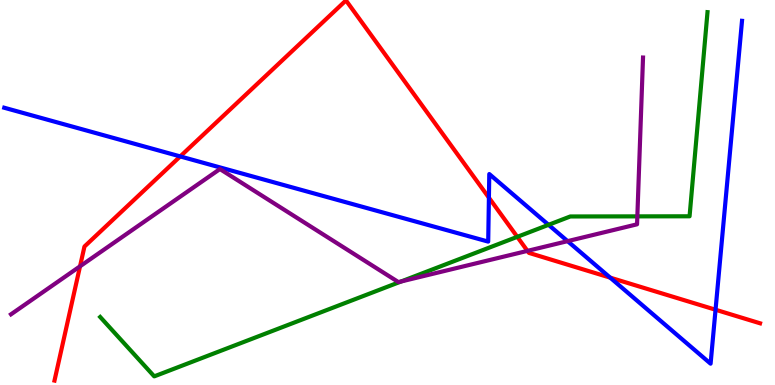[{'lines': ['blue', 'red'], 'intersections': [{'x': 2.33, 'y': 5.94}, {'x': 6.31, 'y': 4.87}, {'x': 7.87, 'y': 2.79}, {'x': 9.23, 'y': 1.96}]}, {'lines': ['green', 'red'], 'intersections': [{'x': 6.67, 'y': 3.85}]}, {'lines': ['purple', 'red'], 'intersections': [{'x': 1.03, 'y': 3.08}, {'x': 6.81, 'y': 3.48}]}, {'lines': ['blue', 'green'], 'intersections': [{'x': 7.08, 'y': 4.16}]}, {'lines': ['blue', 'purple'], 'intersections': [{'x': 7.32, 'y': 3.74}]}, {'lines': ['green', 'purple'], 'intersections': [{'x': 5.18, 'y': 2.69}, {'x': 8.22, 'y': 4.38}]}]